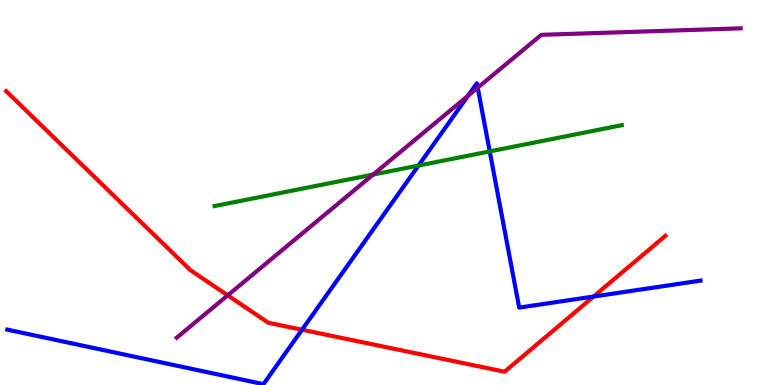[{'lines': ['blue', 'red'], 'intersections': [{'x': 3.9, 'y': 1.44}, {'x': 7.66, 'y': 2.3}]}, {'lines': ['green', 'red'], 'intersections': []}, {'lines': ['purple', 'red'], 'intersections': [{'x': 2.94, 'y': 2.33}]}, {'lines': ['blue', 'green'], 'intersections': [{'x': 5.4, 'y': 5.7}, {'x': 6.32, 'y': 6.07}]}, {'lines': ['blue', 'purple'], 'intersections': [{'x': 6.04, 'y': 7.51}, {'x': 6.16, 'y': 7.72}]}, {'lines': ['green', 'purple'], 'intersections': [{'x': 4.81, 'y': 5.47}]}]